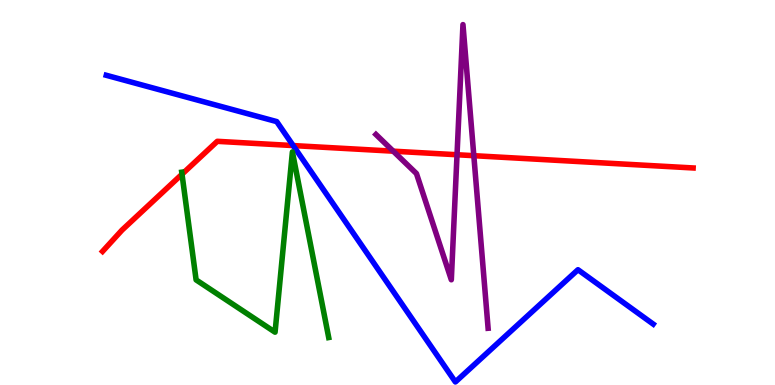[{'lines': ['blue', 'red'], 'intersections': [{'x': 3.78, 'y': 6.22}]}, {'lines': ['green', 'red'], 'intersections': [{'x': 2.35, 'y': 5.48}]}, {'lines': ['purple', 'red'], 'intersections': [{'x': 5.07, 'y': 6.07}, {'x': 5.9, 'y': 5.98}, {'x': 6.11, 'y': 5.96}]}, {'lines': ['blue', 'green'], 'intersections': []}, {'lines': ['blue', 'purple'], 'intersections': []}, {'lines': ['green', 'purple'], 'intersections': []}]